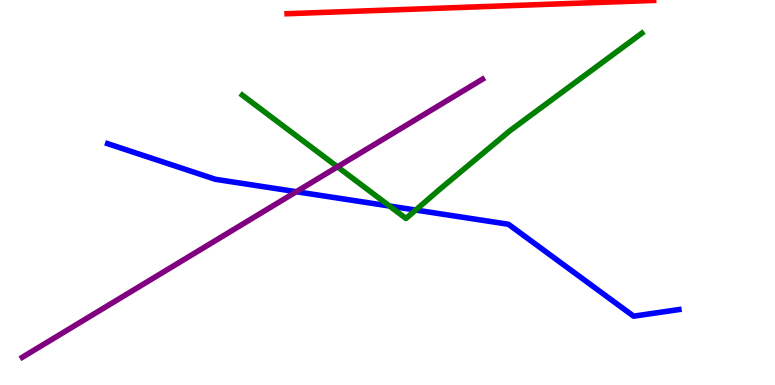[{'lines': ['blue', 'red'], 'intersections': []}, {'lines': ['green', 'red'], 'intersections': []}, {'lines': ['purple', 'red'], 'intersections': []}, {'lines': ['blue', 'green'], 'intersections': [{'x': 5.03, 'y': 4.65}, {'x': 5.36, 'y': 4.54}]}, {'lines': ['blue', 'purple'], 'intersections': [{'x': 3.82, 'y': 5.02}]}, {'lines': ['green', 'purple'], 'intersections': [{'x': 4.35, 'y': 5.67}]}]